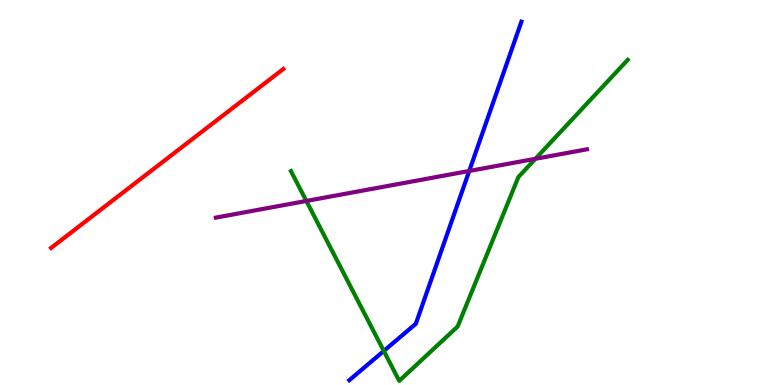[{'lines': ['blue', 'red'], 'intersections': []}, {'lines': ['green', 'red'], 'intersections': []}, {'lines': ['purple', 'red'], 'intersections': []}, {'lines': ['blue', 'green'], 'intersections': [{'x': 4.95, 'y': 0.884}]}, {'lines': ['blue', 'purple'], 'intersections': [{'x': 6.05, 'y': 5.56}]}, {'lines': ['green', 'purple'], 'intersections': [{'x': 3.95, 'y': 4.78}, {'x': 6.91, 'y': 5.88}]}]